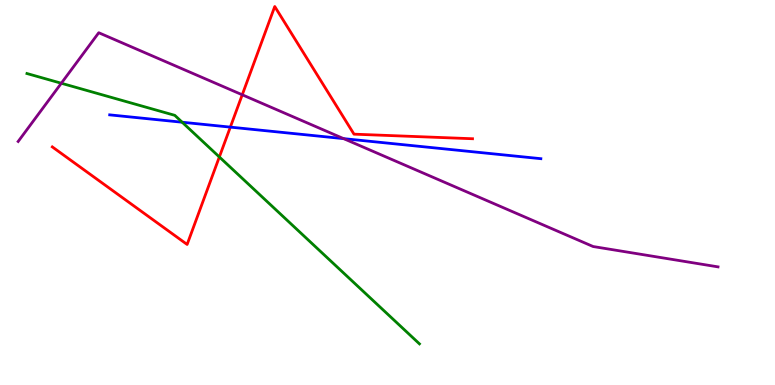[{'lines': ['blue', 'red'], 'intersections': [{'x': 2.97, 'y': 6.7}]}, {'lines': ['green', 'red'], 'intersections': [{'x': 2.83, 'y': 5.92}]}, {'lines': ['purple', 'red'], 'intersections': [{'x': 3.13, 'y': 7.54}]}, {'lines': ['blue', 'green'], 'intersections': [{'x': 2.35, 'y': 6.83}]}, {'lines': ['blue', 'purple'], 'intersections': [{'x': 4.43, 'y': 6.4}]}, {'lines': ['green', 'purple'], 'intersections': [{'x': 0.791, 'y': 7.84}]}]